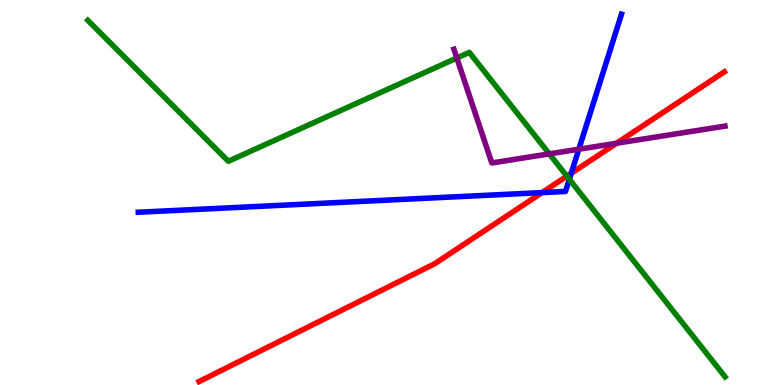[{'lines': ['blue', 'red'], 'intersections': [{'x': 6.99, 'y': 5.0}, {'x': 7.37, 'y': 5.5}]}, {'lines': ['green', 'red'], 'intersections': [{'x': 7.31, 'y': 5.42}]}, {'lines': ['purple', 'red'], 'intersections': [{'x': 7.96, 'y': 6.28}]}, {'lines': ['blue', 'green'], 'intersections': [{'x': 7.35, 'y': 5.34}]}, {'lines': ['blue', 'purple'], 'intersections': [{'x': 7.47, 'y': 6.12}]}, {'lines': ['green', 'purple'], 'intersections': [{'x': 5.89, 'y': 8.49}, {'x': 7.09, 'y': 6.0}]}]